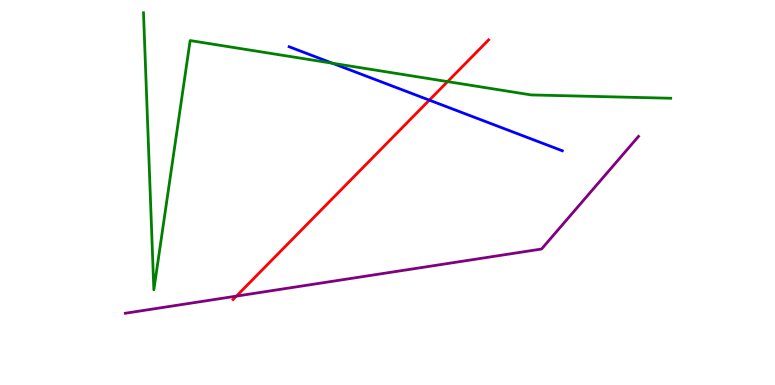[{'lines': ['blue', 'red'], 'intersections': [{'x': 5.54, 'y': 7.4}]}, {'lines': ['green', 'red'], 'intersections': [{'x': 5.78, 'y': 7.88}]}, {'lines': ['purple', 'red'], 'intersections': [{'x': 3.05, 'y': 2.31}]}, {'lines': ['blue', 'green'], 'intersections': [{'x': 4.29, 'y': 8.36}]}, {'lines': ['blue', 'purple'], 'intersections': []}, {'lines': ['green', 'purple'], 'intersections': []}]